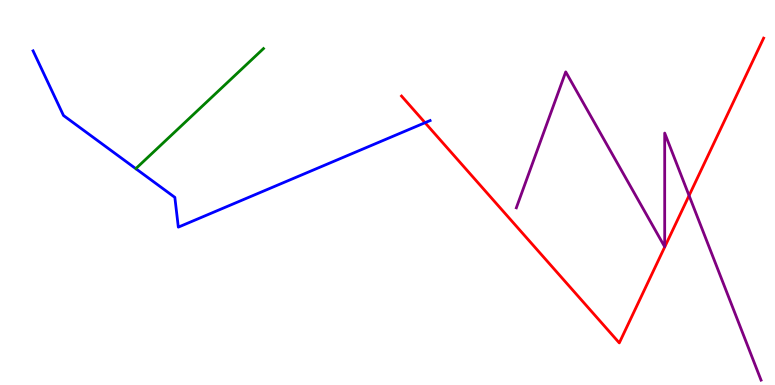[{'lines': ['blue', 'red'], 'intersections': [{'x': 5.48, 'y': 6.81}]}, {'lines': ['green', 'red'], 'intersections': []}, {'lines': ['purple', 'red'], 'intersections': [{'x': 8.89, 'y': 4.92}]}, {'lines': ['blue', 'green'], 'intersections': []}, {'lines': ['blue', 'purple'], 'intersections': []}, {'lines': ['green', 'purple'], 'intersections': []}]